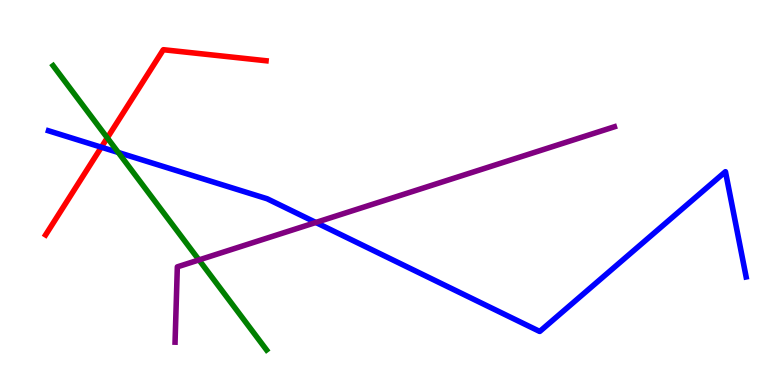[{'lines': ['blue', 'red'], 'intersections': [{'x': 1.31, 'y': 6.18}]}, {'lines': ['green', 'red'], 'intersections': [{'x': 1.38, 'y': 6.42}]}, {'lines': ['purple', 'red'], 'intersections': []}, {'lines': ['blue', 'green'], 'intersections': [{'x': 1.53, 'y': 6.04}]}, {'lines': ['blue', 'purple'], 'intersections': [{'x': 4.08, 'y': 4.22}]}, {'lines': ['green', 'purple'], 'intersections': [{'x': 2.57, 'y': 3.25}]}]